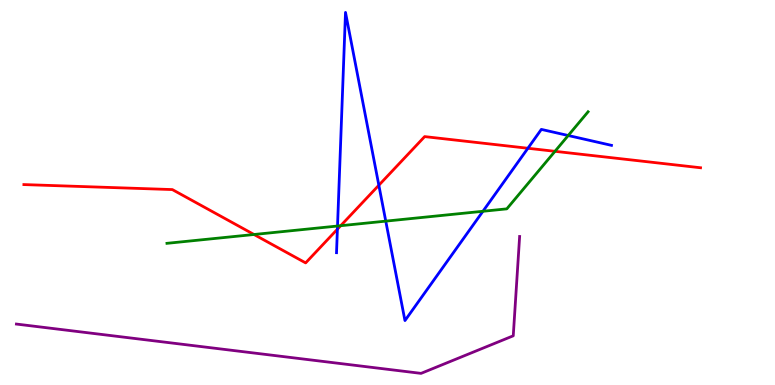[{'lines': ['blue', 'red'], 'intersections': [{'x': 4.35, 'y': 4.05}, {'x': 4.89, 'y': 5.19}, {'x': 6.81, 'y': 6.15}]}, {'lines': ['green', 'red'], 'intersections': [{'x': 3.28, 'y': 3.91}, {'x': 4.4, 'y': 4.14}, {'x': 7.16, 'y': 6.07}]}, {'lines': ['purple', 'red'], 'intersections': []}, {'lines': ['blue', 'green'], 'intersections': [{'x': 4.36, 'y': 4.13}, {'x': 4.98, 'y': 4.26}, {'x': 6.23, 'y': 4.51}, {'x': 7.33, 'y': 6.48}]}, {'lines': ['blue', 'purple'], 'intersections': []}, {'lines': ['green', 'purple'], 'intersections': []}]